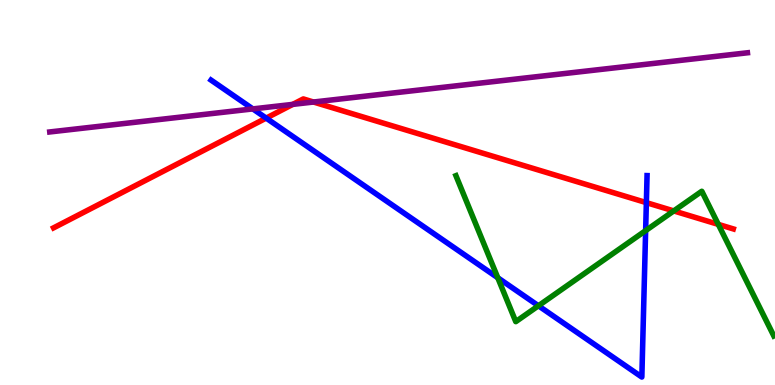[{'lines': ['blue', 'red'], 'intersections': [{'x': 3.43, 'y': 6.93}, {'x': 8.34, 'y': 4.74}]}, {'lines': ['green', 'red'], 'intersections': [{'x': 8.69, 'y': 4.52}, {'x': 9.27, 'y': 4.17}]}, {'lines': ['purple', 'red'], 'intersections': [{'x': 3.78, 'y': 7.29}, {'x': 4.05, 'y': 7.35}]}, {'lines': ['blue', 'green'], 'intersections': [{'x': 6.42, 'y': 2.79}, {'x': 6.95, 'y': 2.06}, {'x': 8.33, 'y': 4.01}]}, {'lines': ['blue', 'purple'], 'intersections': [{'x': 3.26, 'y': 7.17}]}, {'lines': ['green', 'purple'], 'intersections': []}]